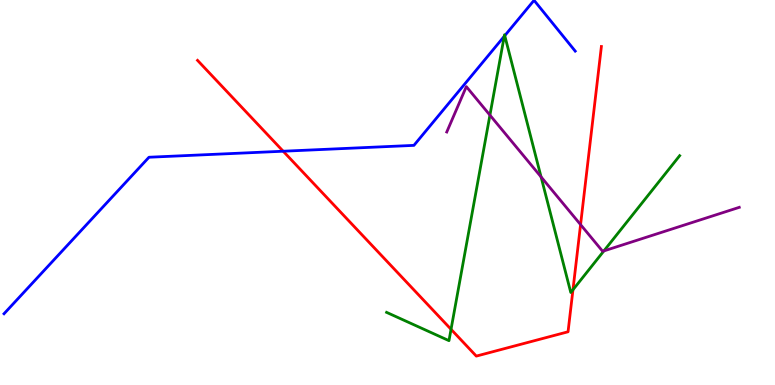[{'lines': ['blue', 'red'], 'intersections': [{'x': 3.65, 'y': 6.07}]}, {'lines': ['green', 'red'], 'intersections': [{'x': 5.82, 'y': 1.45}, {'x': 7.39, 'y': 2.47}]}, {'lines': ['purple', 'red'], 'intersections': [{'x': 7.49, 'y': 4.17}]}, {'lines': ['blue', 'green'], 'intersections': [{'x': 6.51, 'y': 9.06}, {'x': 6.51, 'y': 9.07}]}, {'lines': ['blue', 'purple'], 'intersections': []}, {'lines': ['green', 'purple'], 'intersections': [{'x': 6.32, 'y': 7.01}, {'x': 6.98, 'y': 5.41}, {'x': 7.79, 'y': 3.48}]}]